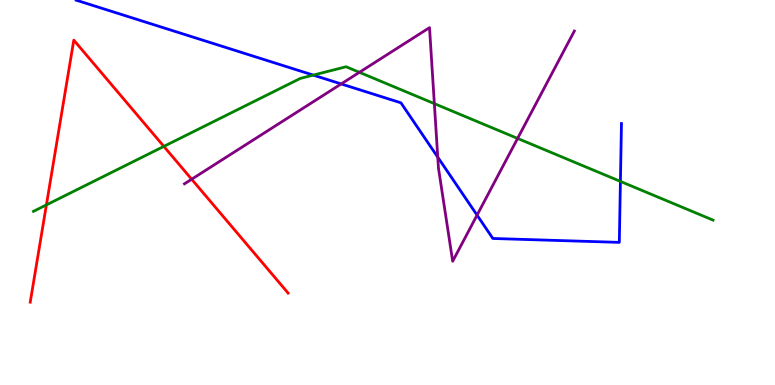[{'lines': ['blue', 'red'], 'intersections': []}, {'lines': ['green', 'red'], 'intersections': [{'x': 0.599, 'y': 4.68}, {'x': 2.11, 'y': 6.2}]}, {'lines': ['purple', 'red'], 'intersections': [{'x': 2.47, 'y': 5.34}]}, {'lines': ['blue', 'green'], 'intersections': [{'x': 4.04, 'y': 8.05}, {'x': 8.01, 'y': 5.29}]}, {'lines': ['blue', 'purple'], 'intersections': [{'x': 4.4, 'y': 7.82}, {'x': 5.65, 'y': 5.92}, {'x': 6.16, 'y': 4.41}]}, {'lines': ['green', 'purple'], 'intersections': [{'x': 4.64, 'y': 8.12}, {'x': 5.6, 'y': 7.31}, {'x': 6.68, 'y': 6.4}]}]